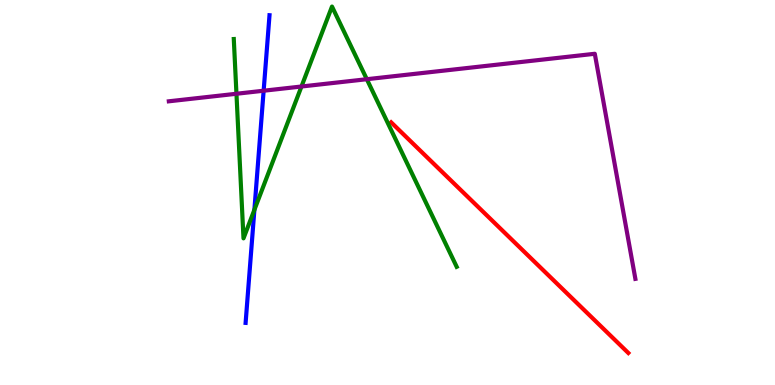[{'lines': ['blue', 'red'], 'intersections': []}, {'lines': ['green', 'red'], 'intersections': []}, {'lines': ['purple', 'red'], 'intersections': []}, {'lines': ['blue', 'green'], 'intersections': [{'x': 3.28, 'y': 4.55}]}, {'lines': ['blue', 'purple'], 'intersections': [{'x': 3.4, 'y': 7.64}]}, {'lines': ['green', 'purple'], 'intersections': [{'x': 3.05, 'y': 7.56}, {'x': 3.89, 'y': 7.75}, {'x': 4.73, 'y': 7.94}]}]